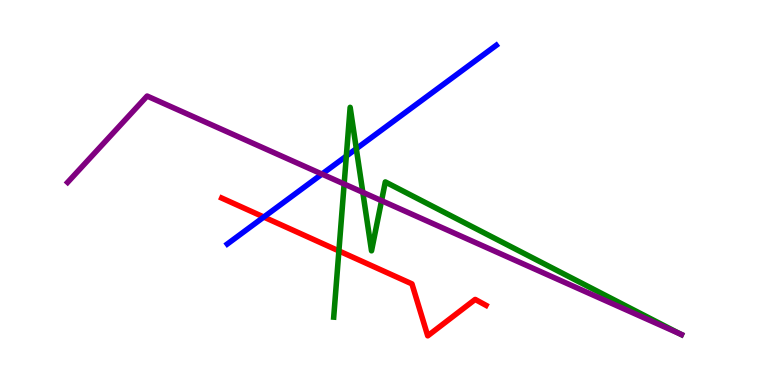[{'lines': ['blue', 'red'], 'intersections': [{'x': 3.4, 'y': 4.36}]}, {'lines': ['green', 'red'], 'intersections': [{'x': 4.37, 'y': 3.48}]}, {'lines': ['purple', 'red'], 'intersections': []}, {'lines': ['blue', 'green'], 'intersections': [{'x': 4.47, 'y': 5.95}, {'x': 4.6, 'y': 6.14}]}, {'lines': ['blue', 'purple'], 'intersections': [{'x': 4.15, 'y': 5.48}]}, {'lines': ['green', 'purple'], 'intersections': [{'x': 4.44, 'y': 5.22}, {'x': 4.68, 'y': 5.0}, {'x': 4.92, 'y': 4.79}, {'x': 8.77, 'y': 1.33}]}]